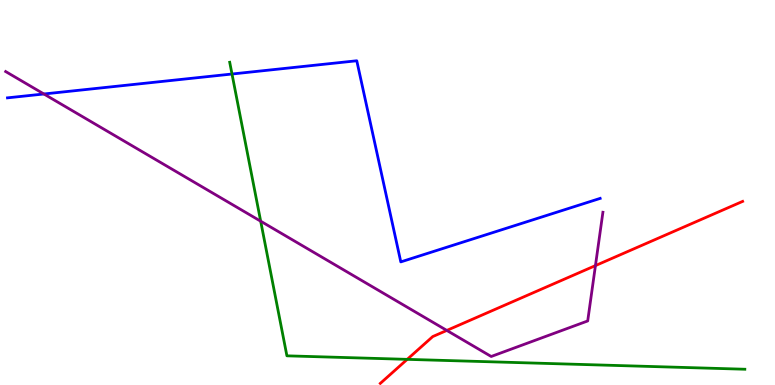[{'lines': ['blue', 'red'], 'intersections': []}, {'lines': ['green', 'red'], 'intersections': [{'x': 5.25, 'y': 0.666}]}, {'lines': ['purple', 'red'], 'intersections': [{'x': 5.77, 'y': 1.42}, {'x': 7.68, 'y': 3.1}]}, {'lines': ['blue', 'green'], 'intersections': [{'x': 2.99, 'y': 8.08}]}, {'lines': ['blue', 'purple'], 'intersections': [{'x': 0.566, 'y': 7.56}]}, {'lines': ['green', 'purple'], 'intersections': [{'x': 3.36, 'y': 4.25}]}]